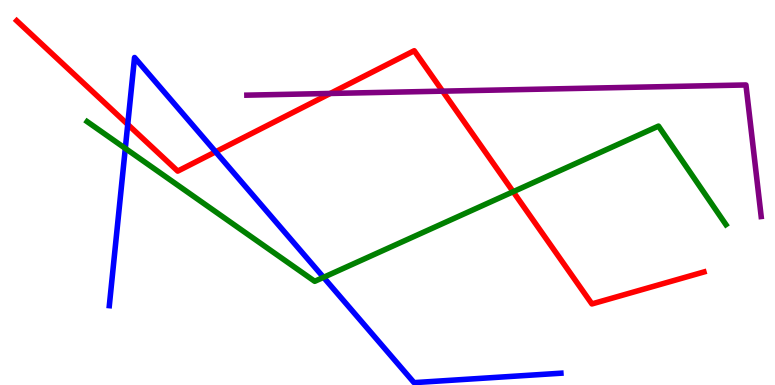[{'lines': ['blue', 'red'], 'intersections': [{'x': 1.65, 'y': 6.77}, {'x': 2.78, 'y': 6.06}]}, {'lines': ['green', 'red'], 'intersections': [{'x': 6.62, 'y': 5.02}]}, {'lines': ['purple', 'red'], 'intersections': [{'x': 4.26, 'y': 7.57}, {'x': 5.71, 'y': 7.63}]}, {'lines': ['blue', 'green'], 'intersections': [{'x': 1.62, 'y': 6.15}, {'x': 4.17, 'y': 2.8}]}, {'lines': ['blue', 'purple'], 'intersections': []}, {'lines': ['green', 'purple'], 'intersections': []}]